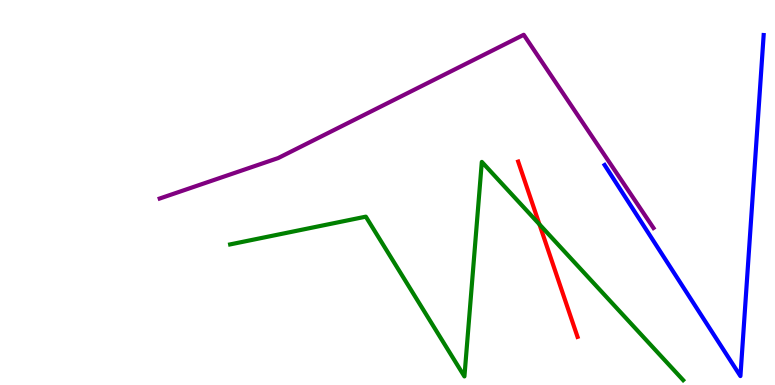[{'lines': ['blue', 'red'], 'intersections': []}, {'lines': ['green', 'red'], 'intersections': [{'x': 6.96, 'y': 4.17}]}, {'lines': ['purple', 'red'], 'intersections': []}, {'lines': ['blue', 'green'], 'intersections': []}, {'lines': ['blue', 'purple'], 'intersections': []}, {'lines': ['green', 'purple'], 'intersections': []}]